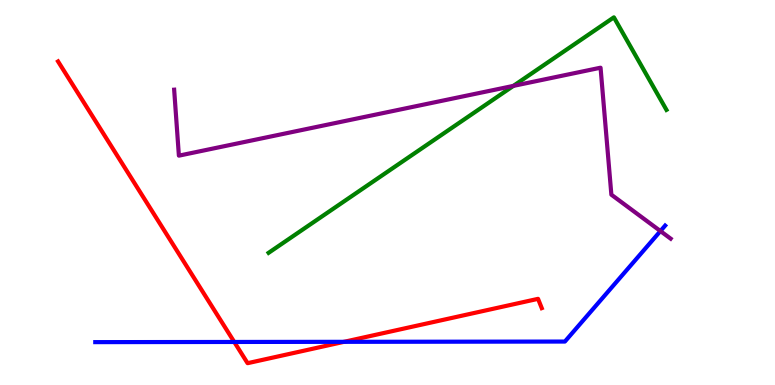[{'lines': ['blue', 'red'], 'intersections': [{'x': 3.02, 'y': 1.12}, {'x': 4.44, 'y': 1.12}]}, {'lines': ['green', 'red'], 'intersections': []}, {'lines': ['purple', 'red'], 'intersections': []}, {'lines': ['blue', 'green'], 'intersections': []}, {'lines': ['blue', 'purple'], 'intersections': [{'x': 8.52, 'y': 4.0}]}, {'lines': ['green', 'purple'], 'intersections': [{'x': 6.62, 'y': 7.77}]}]